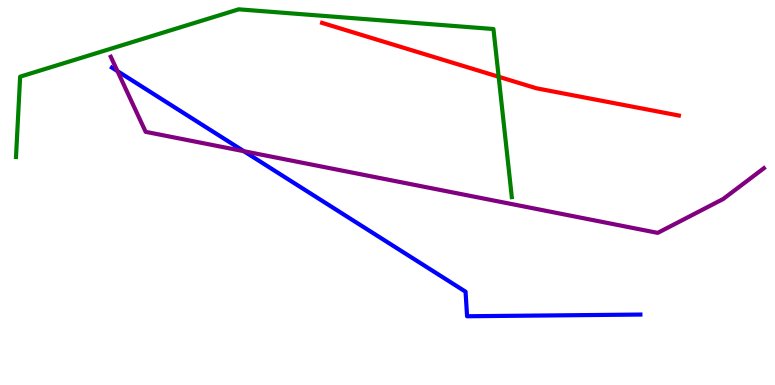[{'lines': ['blue', 'red'], 'intersections': []}, {'lines': ['green', 'red'], 'intersections': [{'x': 6.43, 'y': 8.01}]}, {'lines': ['purple', 'red'], 'intersections': []}, {'lines': ['blue', 'green'], 'intersections': []}, {'lines': ['blue', 'purple'], 'intersections': [{'x': 1.52, 'y': 8.15}, {'x': 3.15, 'y': 6.07}]}, {'lines': ['green', 'purple'], 'intersections': []}]